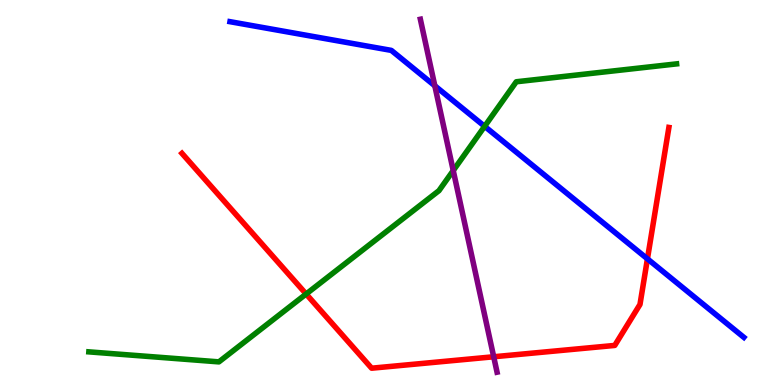[{'lines': ['blue', 'red'], 'intersections': [{'x': 8.35, 'y': 3.28}]}, {'lines': ['green', 'red'], 'intersections': [{'x': 3.95, 'y': 2.36}]}, {'lines': ['purple', 'red'], 'intersections': [{'x': 6.37, 'y': 0.733}]}, {'lines': ['blue', 'green'], 'intersections': [{'x': 6.25, 'y': 6.72}]}, {'lines': ['blue', 'purple'], 'intersections': [{'x': 5.61, 'y': 7.77}]}, {'lines': ['green', 'purple'], 'intersections': [{'x': 5.85, 'y': 5.57}]}]